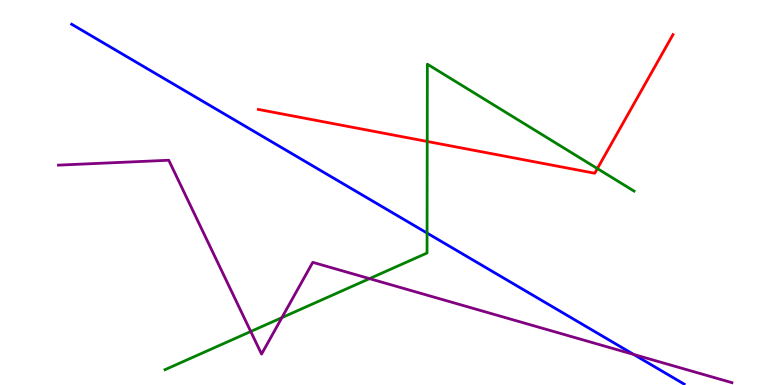[{'lines': ['blue', 'red'], 'intersections': []}, {'lines': ['green', 'red'], 'intersections': [{'x': 5.51, 'y': 6.33}, {'x': 7.71, 'y': 5.62}]}, {'lines': ['purple', 'red'], 'intersections': []}, {'lines': ['blue', 'green'], 'intersections': [{'x': 5.51, 'y': 3.95}]}, {'lines': ['blue', 'purple'], 'intersections': [{'x': 8.18, 'y': 0.794}]}, {'lines': ['green', 'purple'], 'intersections': [{'x': 3.24, 'y': 1.39}, {'x': 3.64, 'y': 1.75}, {'x': 4.77, 'y': 2.76}]}]